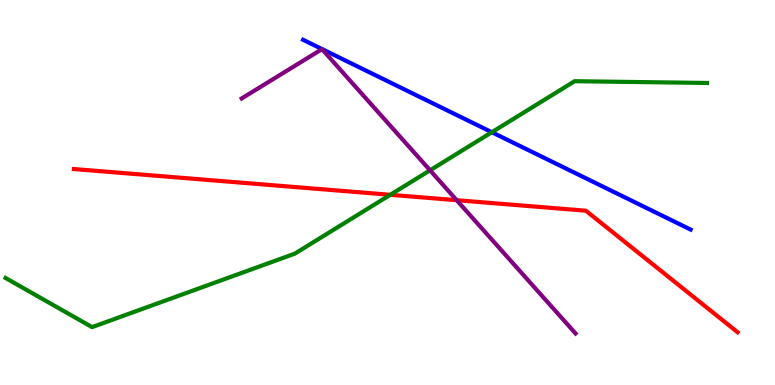[{'lines': ['blue', 'red'], 'intersections': []}, {'lines': ['green', 'red'], 'intersections': [{'x': 5.04, 'y': 4.94}]}, {'lines': ['purple', 'red'], 'intersections': [{'x': 5.89, 'y': 4.8}]}, {'lines': ['blue', 'green'], 'intersections': [{'x': 6.35, 'y': 6.57}]}, {'lines': ['blue', 'purple'], 'intersections': []}, {'lines': ['green', 'purple'], 'intersections': [{'x': 5.55, 'y': 5.58}]}]